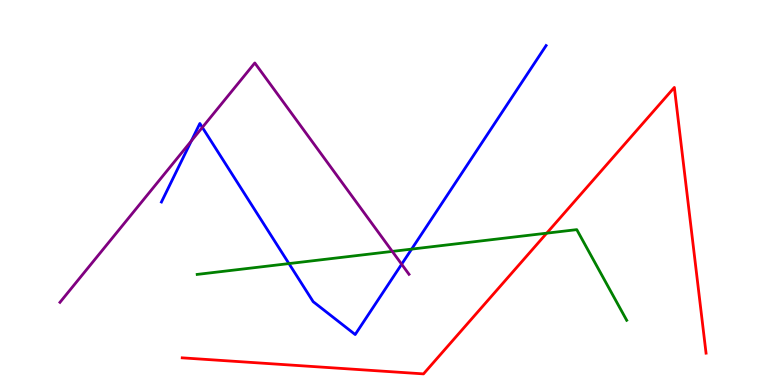[{'lines': ['blue', 'red'], 'intersections': []}, {'lines': ['green', 'red'], 'intersections': [{'x': 7.05, 'y': 3.94}]}, {'lines': ['purple', 'red'], 'intersections': []}, {'lines': ['blue', 'green'], 'intersections': [{'x': 3.73, 'y': 3.15}, {'x': 5.31, 'y': 3.53}]}, {'lines': ['blue', 'purple'], 'intersections': [{'x': 2.47, 'y': 6.34}, {'x': 2.61, 'y': 6.69}, {'x': 5.18, 'y': 3.14}]}, {'lines': ['green', 'purple'], 'intersections': [{'x': 5.06, 'y': 3.47}]}]